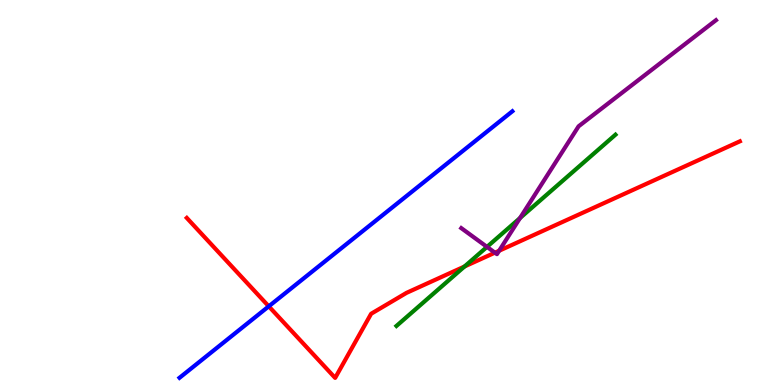[{'lines': ['blue', 'red'], 'intersections': [{'x': 3.47, 'y': 2.04}]}, {'lines': ['green', 'red'], 'intersections': [{'x': 5.99, 'y': 3.08}]}, {'lines': ['purple', 'red'], 'intersections': [{'x': 6.39, 'y': 3.44}, {'x': 6.44, 'y': 3.49}]}, {'lines': ['blue', 'green'], 'intersections': []}, {'lines': ['blue', 'purple'], 'intersections': []}, {'lines': ['green', 'purple'], 'intersections': [{'x': 6.28, 'y': 3.59}, {'x': 6.71, 'y': 4.34}]}]